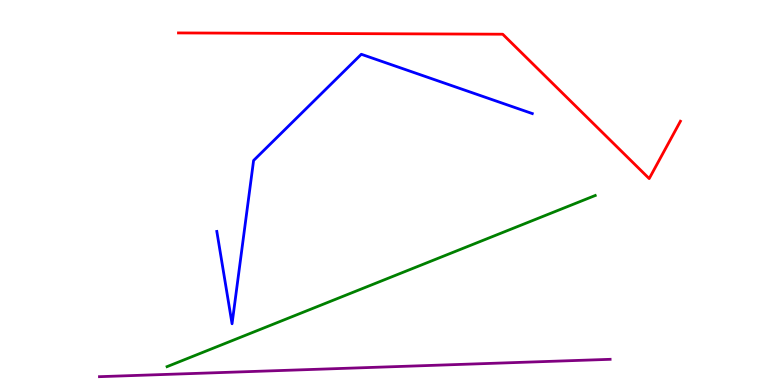[{'lines': ['blue', 'red'], 'intersections': []}, {'lines': ['green', 'red'], 'intersections': []}, {'lines': ['purple', 'red'], 'intersections': []}, {'lines': ['blue', 'green'], 'intersections': []}, {'lines': ['blue', 'purple'], 'intersections': []}, {'lines': ['green', 'purple'], 'intersections': []}]